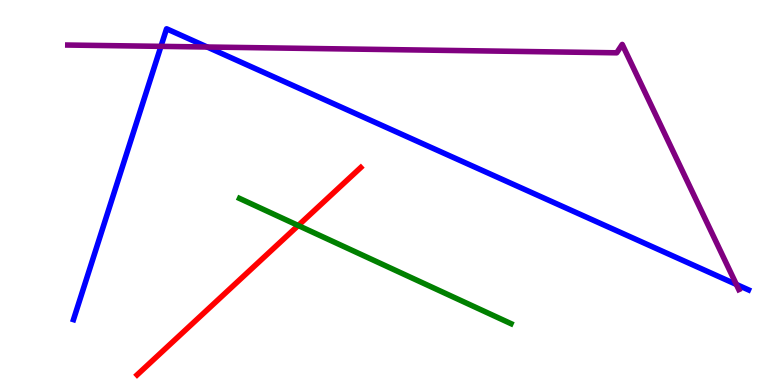[{'lines': ['blue', 'red'], 'intersections': []}, {'lines': ['green', 'red'], 'intersections': [{'x': 3.85, 'y': 4.14}]}, {'lines': ['purple', 'red'], 'intersections': []}, {'lines': ['blue', 'green'], 'intersections': []}, {'lines': ['blue', 'purple'], 'intersections': [{'x': 2.08, 'y': 8.8}, {'x': 2.67, 'y': 8.78}, {'x': 9.5, 'y': 2.61}]}, {'lines': ['green', 'purple'], 'intersections': []}]